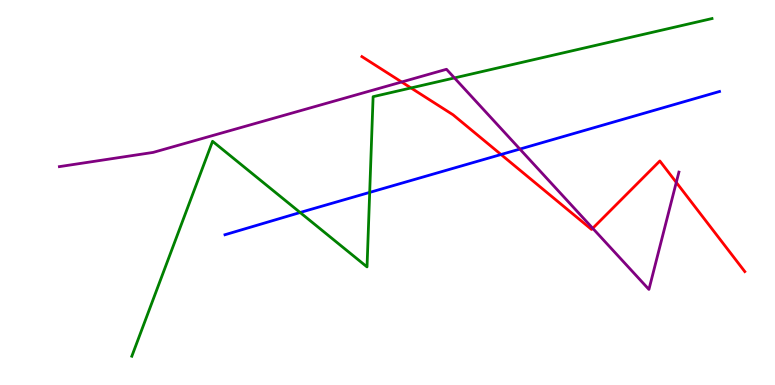[{'lines': ['blue', 'red'], 'intersections': [{'x': 6.46, 'y': 5.99}]}, {'lines': ['green', 'red'], 'intersections': [{'x': 5.3, 'y': 7.72}]}, {'lines': ['purple', 'red'], 'intersections': [{'x': 5.18, 'y': 7.87}, {'x': 7.65, 'y': 4.07}, {'x': 8.73, 'y': 5.26}]}, {'lines': ['blue', 'green'], 'intersections': [{'x': 3.87, 'y': 4.48}, {'x': 4.77, 'y': 5.0}]}, {'lines': ['blue', 'purple'], 'intersections': [{'x': 6.71, 'y': 6.13}]}, {'lines': ['green', 'purple'], 'intersections': [{'x': 5.86, 'y': 7.98}]}]